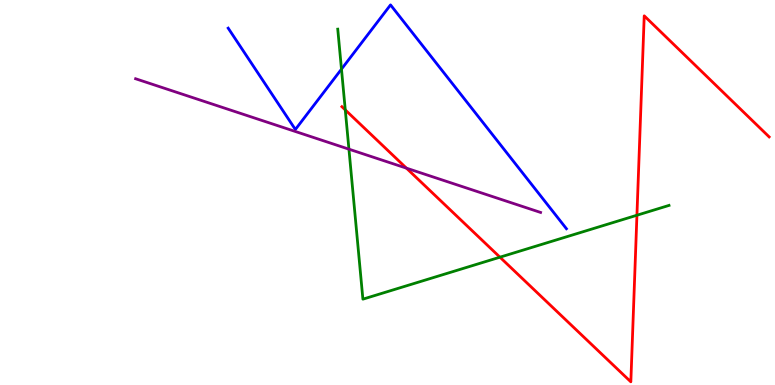[{'lines': ['blue', 'red'], 'intersections': []}, {'lines': ['green', 'red'], 'intersections': [{'x': 4.46, 'y': 7.15}, {'x': 6.45, 'y': 3.32}, {'x': 8.22, 'y': 4.41}]}, {'lines': ['purple', 'red'], 'intersections': [{'x': 5.24, 'y': 5.63}]}, {'lines': ['blue', 'green'], 'intersections': [{'x': 4.41, 'y': 8.2}]}, {'lines': ['blue', 'purple'], 'intersections': []}, {'lines': ['green', 'purple'], 'intersections': [{'x': 4.5, 'y': 6.13}]}]